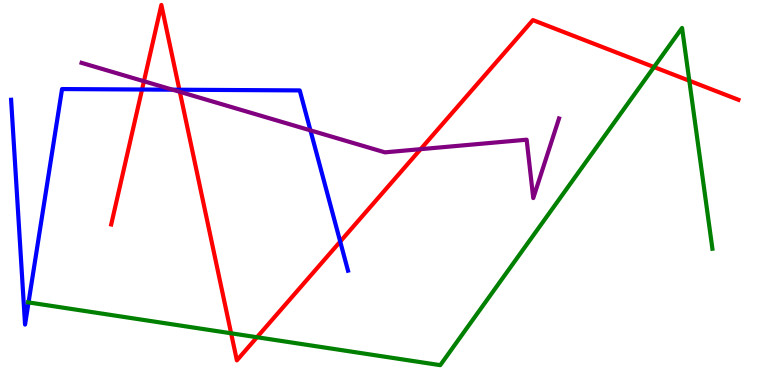[{'lines': ['blue', 'red'], 'intersections': [{'x': 1.83, 'y': 7.67}, {'x': 2.31, 'y': 7.67}, {'x': 4.39, 'y': 3.73}]}, {'lines': ['green', 'red'], 'intersections': [{'x': 2.98, 'y': 1.34}, {'x': 3.32, 'y': 1.24}, {'x': 8.44, 'y': 8.26}, {'x': 8.89, 'y': 7.9}]}, {'lines': ['purple', 'red'], 'intersections': [{'x': 1.86, 'y': 7.89}, {'x': 2.32, 'y': 7.61}, {'x': 5.43, 'y': 6.13}]}, {'lines': ['blue', 'green'], 'intersections': [{'x': 0.368, 'y': 2.15}]}, {'lines': ['blue', 'purple'], 'intersections': [{'x': 2.23, 'y': 7.67}, {'x': 4.01, 'y': 6.61}]}, {'lines': ['green', 'purple'], 'intersections': []}]